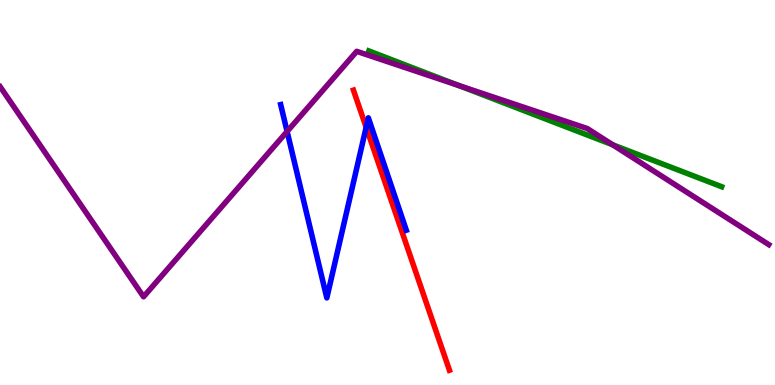[{'lines': ['blue', 'red'], 'intersections': [{'x': 4.72, 'y': 6.69}]}, {'lines': ['green', 'red'], 'intersections': []}, {'lines': ['purple', 'red'], 'intersections': []}, {'lines': ['blue', 'green'], 'intersections': []}, {'lines': ['blue', 'purple'], 'intersections': [{'x': 3.7, 'y': 6.58}]}, {'lines': ['green', 'purple'], 'intersections': [{'x': 5.91, 'y': 7.79}, {'x': 7.91, 'y': 6.24}]}]